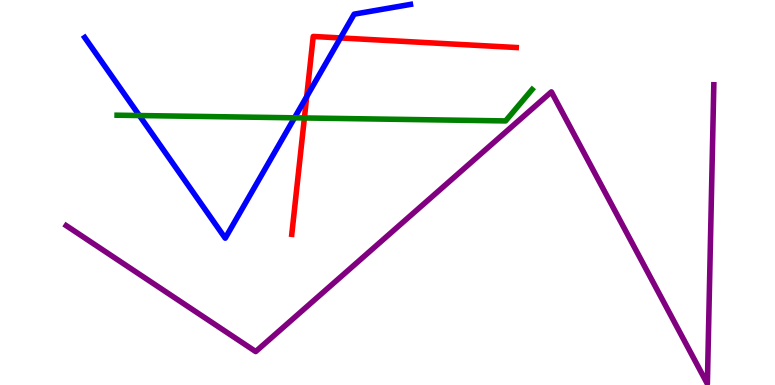[{'lines': ['blue', 'red'], 'intersections': [{'x': 3.96, 'y': 7.49}, {'x': 4.39, 'y': 9.01}]}, {'lines': ['green', 'red'], 'intersections': [{'x': 3.93, 'y': 6.94}]}, {'lines': ['purple', 'red'], 'intersections': []}, {'lines': ['blue', 'green'], 'intersections': [{'x': 1.8, 'y': 7.0}, {'x': 3.8, 'y': 6.94}]}, {'lines': ['blue', 'purple'], 'intersections': []}, {'lines': ['green', 'purple'], 'intersections': []}]